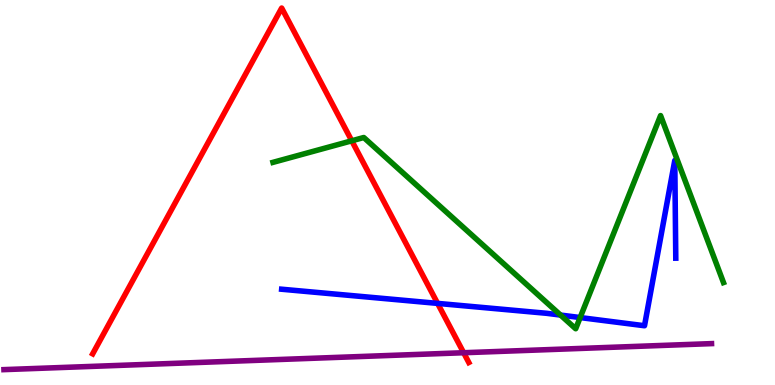[{'lines': ['blue', 'red'], 'intersections': [{'x': 5.65, 'y': 2.12}]}, {'lines': ['green', 'red'], 'intersections': [{'x': 4.54, 'y': 6.34}]}, {'lines': ['purple', 'red'], 'intersections': [{'x': 5.98, 'y': 0.838}]}, {'lines': ['blue', 'green'], 'intersections': [{'x': 7.23, 'y': 1.82}, {'x': 7.49, 'y': 1.75}]}, {'lines': ['blue', 'purple'], 'intersections': []}, {'lines': ['green', 'purple'], 'intersections': []}]